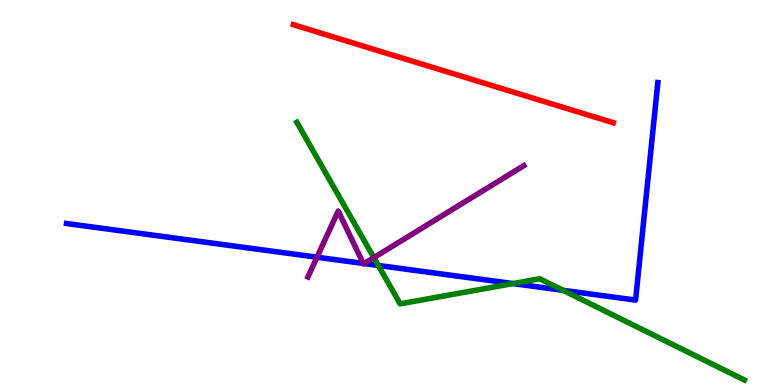[{'lines': ['blue', 'red'], 'intersections': []}, {'lines': ['green', 'red'], 'intersections': []}, {'lines': ['purple', 'red'], 'intersections': []}, {'lines': ['blue', 'green'], 'intersections': [{'x': 4.88, 'y': 3.1}, {'x': 6.62, 'y': 2.63}, {'x': 7.27, 'y': 2.46}]}, {'lines': ['blue', 'purple'], 'intersections': [{'x': 4.09, 'y': 3.32}, {'x': 4.69, 'y': 3.16}, {'x': 4.7, 'y': 3.15}]}, {'lines': ['green', 'purple'], 'intersections': [{'x': 4.82, 'y': 3.31}]}]